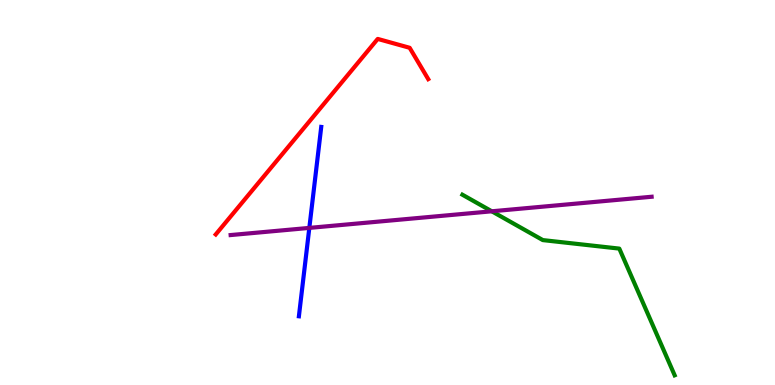[{'lines': ['blue', 'red'], 'intersections': []}, {'lines': ['green', 'red'], 'intersections': []}, {'lines': ['purple', 'red'], 'intersections': []}, {'lines': ['blue', 'green'], 'intersections': []}, {'lines': ['blue', 'purple'], 'intersections': [{'x': 3.99, 'y': 4.08}]}, {'lines': ['green', 'purple'], 'intersections': [{'x': 6.35, 'y': 4.51}]}]